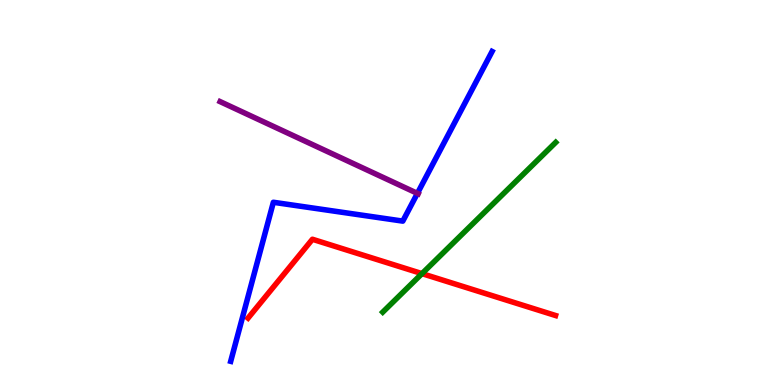[{'lines': ['blue', 'red'], 'intersections': []}, {'lines': ['green', 'red'], 'intersections': [{'x': 5.44, 'y': 2.89}]}, {'lines': ['purple', 'red'], 'intersections': []}, {'lines': ['blue', 'green'], 'intersections': []}, {'lines': ['blue', 'purple'], 'intersections': [{'x': 5.39, 'y': 4.98}]}, {'lines': ['green', 'purple'], 'intersections': []}]